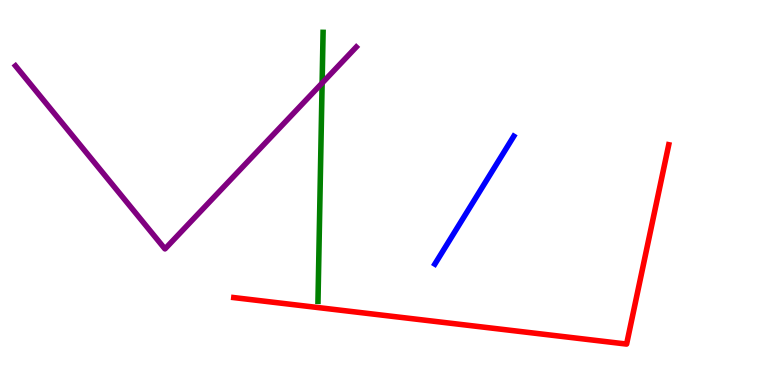[{'lines': ['blue', 'red'], 'intersections': []}, {'lines': ['green', 'red'], 'intersections': []}, {'lines': ['purple', 'red'], 'intersections': []}, {'lines': ['blue', 'green'], 'intersections': []}, {'lines': ['blue', 'purple'], 'intersections': []}, {'lines': ['green', 'purple'], 'intersections': [{'x': 4.16, 'y': 7.84}]}]